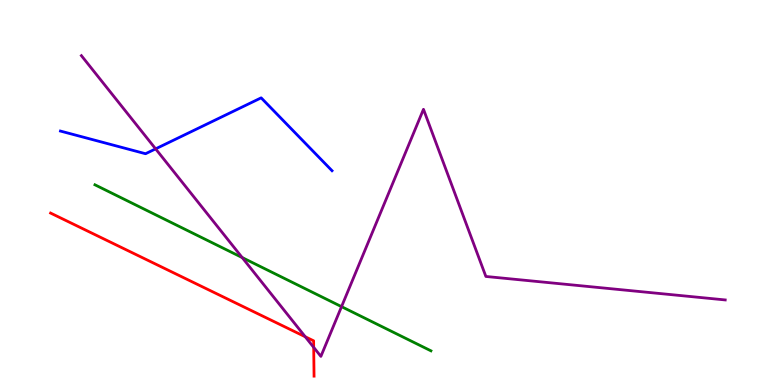[{'lines': ['blue', 'red'], 'intersections': []}, {'lines': ['green', 'red'], 'intersections': []}, {'lines': ['purple', 'red'], 'intersections': [{'x': 3.94, 'y': 1.25}, {'x': 4.05, 'y': 0.978}]}, {'lines': ['blue', 'green'], 'intersections': []}, {'lines': ['blue', 'purple'], 'intersections': [{'x': 2.01, 'y': 6.13}]}, {'lines': ['green', 'purple'], 'intersections': [{'x': 3.12, 'y': 3.31}, {'x': 4.41, 'y': 2.04}]}]